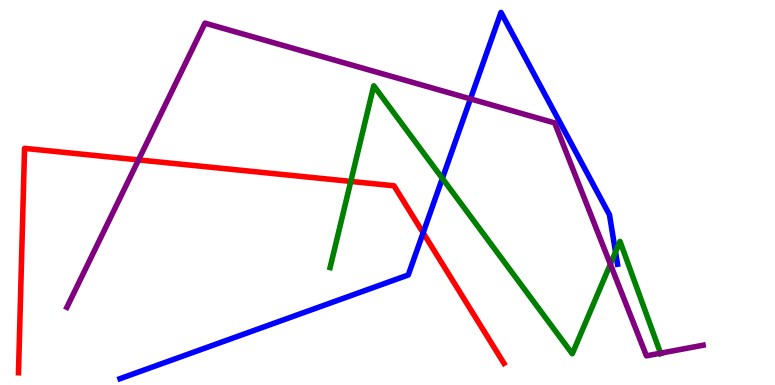[{'lines': ['blue', 'red'], 'intersections': [{'x': 5.46, 'y': 3.95}]}, {'lines': ['green', 'red'], 'intersections': [{'x': 4.53, 'y': 5.29}]}, {'lines': ['purple', 'red'], 'intersections': [{'x': 1.79, 'y': 5.85}]}, {'lines': ['blue', 'green'], 'intersections': [{'x': 5.71, 'y': 5.37}, {'x': 7.94, 'y': 3.45}]}, {'lines': ['blue', 'purple'], 'intersections': [{'x': 6.07, 'y': 7.43}]}, {'lines': ['green', 'purple'], 'intersections': [{'x': 7.88, 'y': 3.14}, {'x': 8.52, 'y': 0.826}]}]